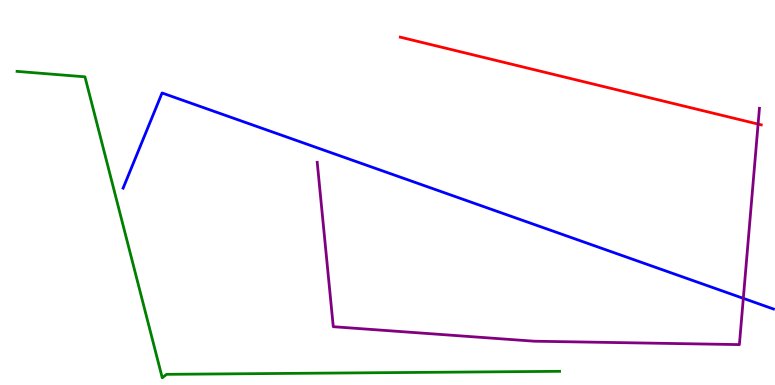[{'lines': ['blue', 'red'], 'intersections': []}, {'lines': ['green', 'red'], 'intersections': []}, {'lines': ['purple', 'red'], 'intersections': [{'x': 9.78, 'y': 6.78}]}, {'lines': ['blue', 'green'], 'intersections': []}, {'lines': ['blue', 'purple'], 'intersections': [{'x': 9.59, 'y': 2.25}]}, {'lines': ['green', 'purple'], 'intersections': []}]